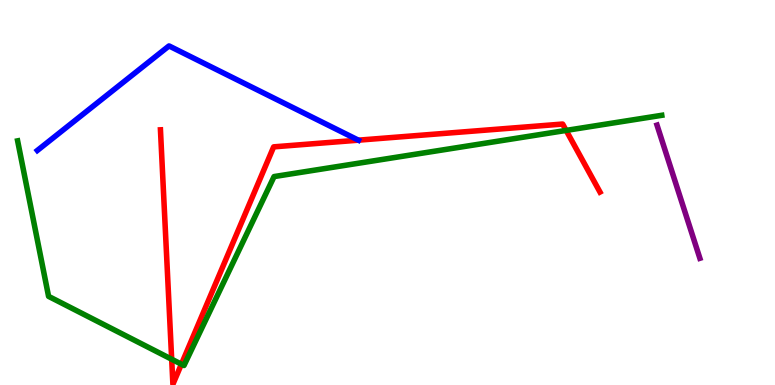[{'lines': ['blue', 'red'], 'intersections': [{'x': 4.62, 'y': 6.36}]}, {'lines': ['green', 'red'], 'intersections': [{'x': 2.22, 'y': 0.669}, {'x': 2.34, 'y': 0.54}, {'x': 7.31, 'y': 6.61}]}, {'lines': ['purple', 'red'], 'intersections': []}, {'lines': ['blue', 'green'], 'intersections': []}, {'lines': ['blue', 'purple'], 'intersections': []}, {'lines': ['green', 'purple'], 'intersections': []}]